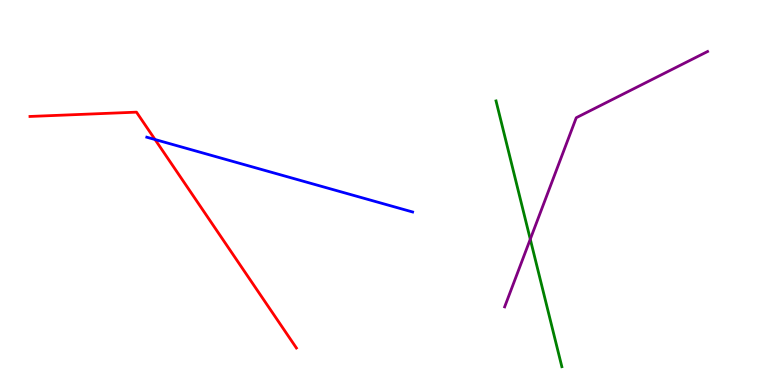[{'lines': ['blue', 'red'], 'intersections': [{'x': 2.0, 'y': 6.38}]}, {'lines': ['green', 'red'], 'intersections': []}, {'lines': ['purple', 'red'], 'intersections': []}, {'lines': ['blue', 'green'], 'intersections': []}, {'lines': ['blue', 'purple'], 'intersections': []}, {'lines': ['green', 'purple'], 'intersections': [{'x': 6.84, 'y': 3.79}]}]